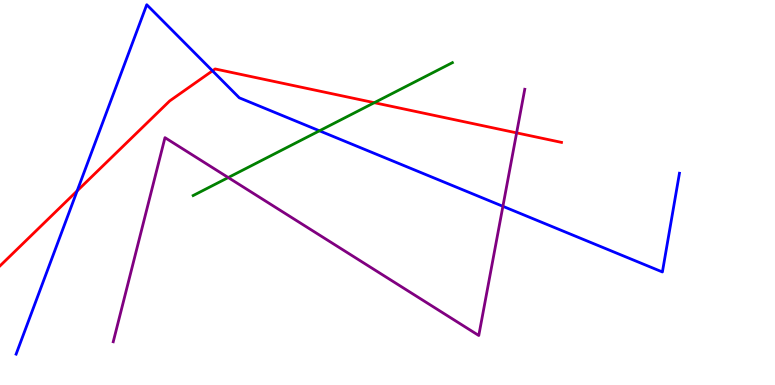[{'lines': ['blue', 'red'], 'intersections': [{'x': 0.995, 'y': 5.04}, {'x': 2.74, 'y': 8.16}]}, {'lines': ['green', 'red'], 'intersections': [{'x': 4.83, 'y': 7.33}]}, {'lines': ['purple', 'red'], 'intersections': [{'x': 6.67, 'y': 6.55}]}, {'lines': ['blue', 'green'], 'intersections': [{'x': 4.12, 'y': 6.6}]}, {'lines': ['blue', 'purple'], 'intersections': [{'x': 6.49, 'y': 4.64}]}, {'lines': ['green', 'purple'], 'intersections': [{'x': 2.95, 'y': 5.39}]}]